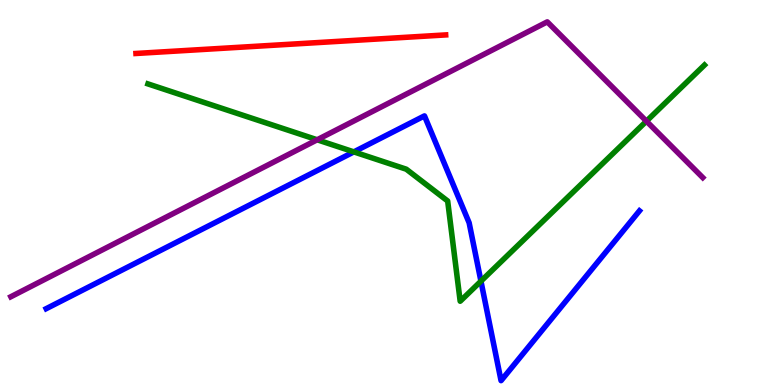[{'lines': ['blue', 'red'], 'intersections': []}, {'lines': ['green', 'red'], 'intersections': []}, {'lines': ['purple', 'red'], 'intersections': []}, {'lines': ['blue', 'green'], 'intersections': [{'x': 4.57, 'y': 6.05}, {'x': 6.21, 'y': 2.7}]}, {'lines': ['blue', 'purple'], 'intersections': []}, {'lines': ['green', 'purple'], 'intersections': [{'x': 4.09, 'y': 6.37}, {'x': 8.34, 'y': 6.85}]}]